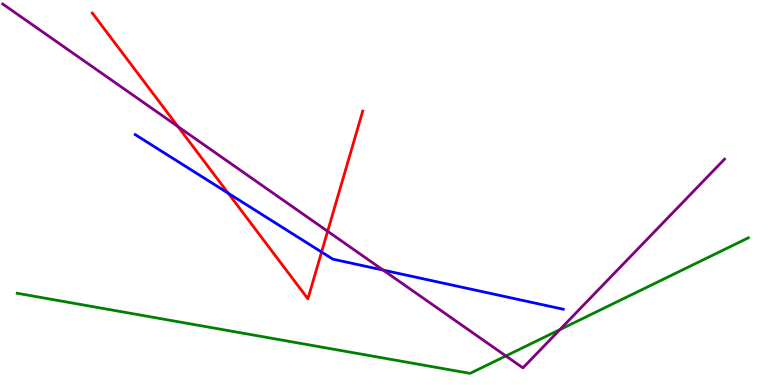[{'lines': ['blue', 'red'], 'intersections': [{'x': 2.95, 'y': 4.98}, {'x': 4.15, 'y': 3.45}]}, {'lines': ['green', 'red'], 'intersections': []}, {'lines': ['purple', 'red'], 'intersections': [{'x': 2.3, 'y': 6.71}, {'x': 4.23, 'y': 3.99}]}, {'lines': ['blue', 'green'], 'intersections': []}, {'lines': ['blue', 'purple'], 'intersections': [{'x': 4.94, 'y': 2.98}]}, {'lines': ['green', 'purple'], 'intersections': [{'x': 6.53, 'y': 0.755}, {'x': 7.22, 'y': 1.44}]}]